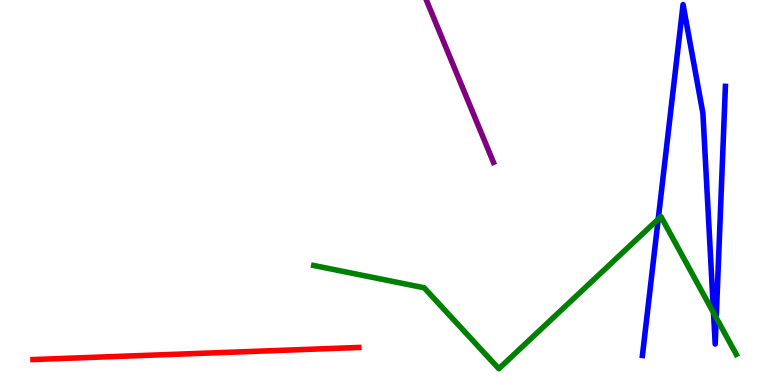[{'lines': ['blue', 'red'], 'intersections': []}, {'lines': ['green', 'red'], 'intersections': []}, {'lines': ['purple', 'red'], 'intersections': []}, {'lines': ['blue', 'green'], 'intersections': [{'x': 8.49, 'y': 4.31}, {'x': 9.21, 'y': 1.88}, {'x': 9.24, 'y': 1.75}]}, {'lines': ['blue', 'purple'], 'intersections': []}, {'lines': ['green', 'purple'], 'intersections': []}]